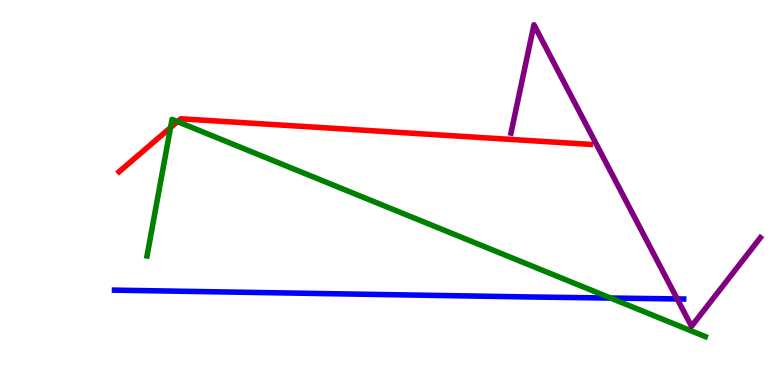[{'lines': ['blue', 'red'], 'intersections': []}, {'lines': ['green', 'red'], 'intersections': [{'x': 2.2, 'y': 6.69}, {'x': 2.29, 'y': 6.84}]}, {'lines': ['purple', 'red'], 'intersections': []}, {'lines': ['blue', 'green'], 'intersections': [{'x': 7.88, 'y': 2.26}]}, {'lines': ['blue', 'purple'], 'intersections': [{'x': 8.74, 'y': 2.24}]}, {'lines': ['green', 'purple'], 'intersections': []}]